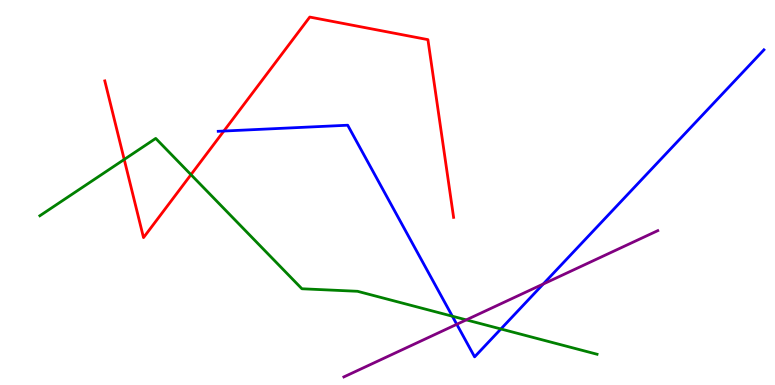[{'lines': ['blue', 'red'], 'intersections': [{'x': 2.89, 'y': 6.6}]}, {'lines': ['green', 'red'], 'intersections': [{'x': 1.6, 'y': 5.86}, {'x': 2.46, 'y': 5.46}]}, {'lines': ['purple', 'red'], 'intersections': []}, {'lines': ['blue', 'green'], 'intersections': [{'x': 5.84, 'y': 1.79}, {'x': 6.46, 'y': 1.46}]}, {'lines': ['blue', 'purple'], 'intersections': [{'x': 5.89, 'y': 1.58}, {'x': 7.01, 'y': 2.62}]}, {'lines': ['green', 'purple'], 'intersections': [{'x': 6.02, 'y': 1.69}]}]